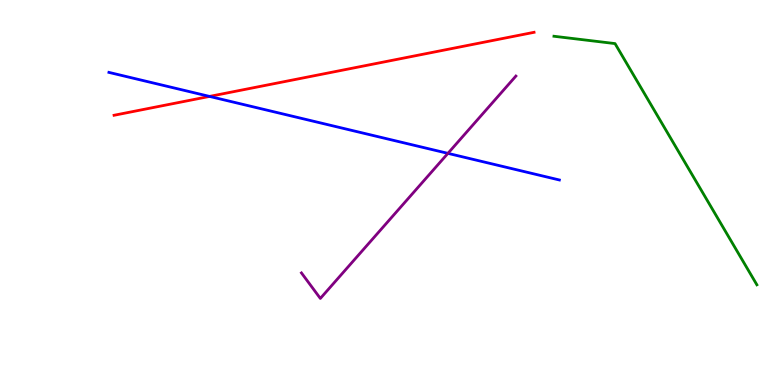[{'lines': ['blue', 'red'], 'intersections': [{'x': 2.7, 'y': 7.5}]}, {'lines': ['green', 'red'], 'intersections': []}, {'lines': ['purple', 'red'], 'intersections': []}, {'lines': ['blue', 'green'], 'intersections': []}, {'lines': ['blue', 'purple'], 'intersections': [{'x': 5.78, 'y': 6.02}]}, {'lines': ['green', 'purple'], 'intersections': []}]